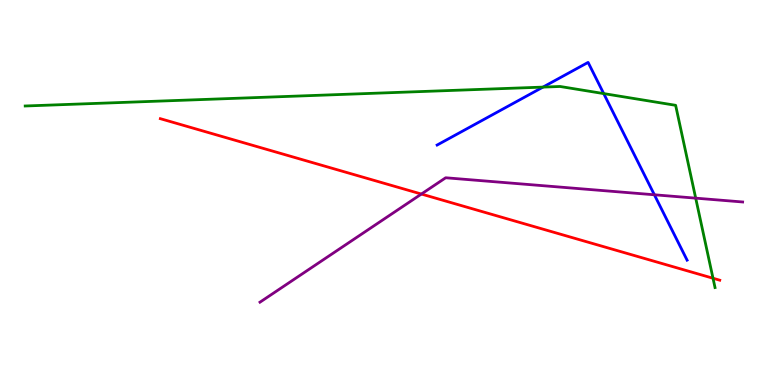[{'lines': ['blue', 'red'], 'intersections': []}, {'lines': ['green', 'red'], 'intersections': [{'x': 9.2, 'y': 2.77}]}, {'lines': ['purple', 'red'], 'intersections': [{'x': 5.44, 'y': 4.96}]}, {'lines': ['blue', 'green'], 'intersections': [{'x': 7.01, 'y': 7.74}, {'x': 7.79, 'y': 7.57}]}, {'lines': ['blue', 'purple'], 'intersections': [{'x': 8.44, 'y': 4.94}]}, {'lines': ['green', 'purple'], 'intersections': [{'x': 8.98, 'y': 4.85}]}]